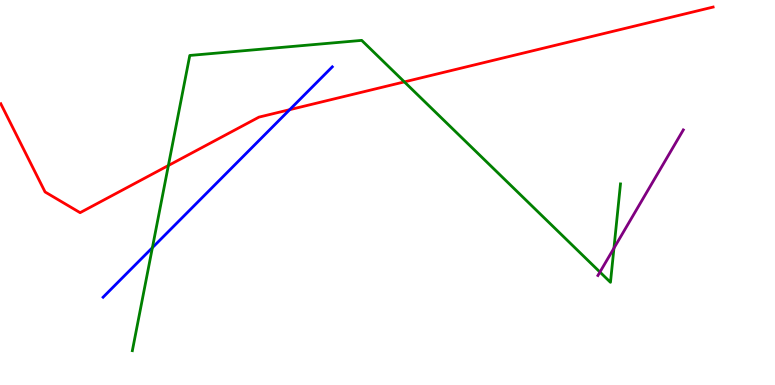[{'lines': ['blue', 'red'], 'intersections': [{'x': 3.74, 'y': 7.15}]}, {'lines': ['green', 'red'], 'intersections': [{'x': 2.17, 'y': 5.7}, {'x': 5.22, 'y': 7.87}]}, {'lines': ['purple', 'red'], 'intersections': []}, {'lines': ['blue', 'green'], 'intersections': [{'x': 1.97, 'y': 3.57}]}, {'lines': ['blue', 'purple'], 'intersections': []}, {'lines': ['green', 'purple'], 'intersections': [{'x': 7.74, 'y': 2.93}, {'x': 7.92, 'y': 3.55}]}]